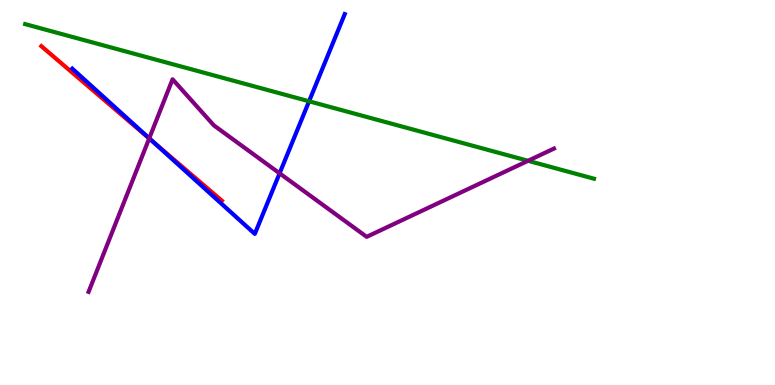[{'lines': ['blue', 'red'], 'intersections': [{'x': 1.97, 'y': 6.32}]}, {'lines': ['green', 'red'], 'intersections': []}, {'lines': ['purple', 'red'], 'intersections': [{'x': 1.92, 'y': 6.4}]}, {'lines': ['blue', 'green'], 'intersections': [{'x': 3.99, 'y': 7.37}]}, {'lines': ['blue', 'purple'], 'intersections': [{'x': 1.93, 'y': 6.41}, {'x': 3.61, 'y': 5.5}]}, {'lines': ['green', 'purple'], 'intersections': [{'x': 6.81, 'y': 5.82}]}]